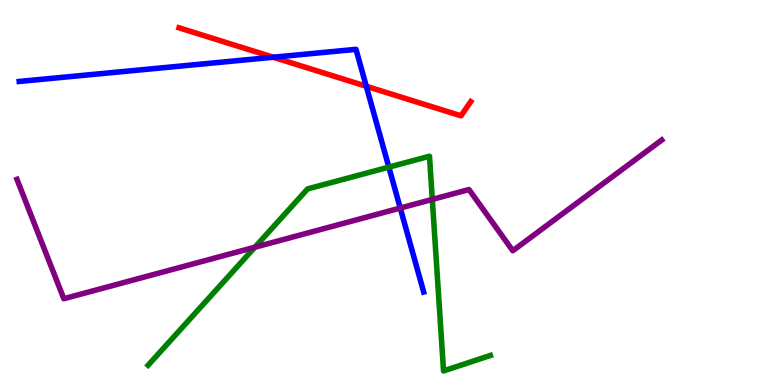[{'lines': ['blue', 'red'], 'intersections': [{'x': 3.53, 'y': 8.51}, {'x': 4.73, 'y': 7.76}]}, {'lines': ['green', 'red'], 'intersections': []}, {'lines': ['purple', 'red'], 'intersections': []}, {'lines': ['blue', 'green'], 'intersections': [{'x': 5.02, 'y': 5.66}]}, {'lines': ['blue', 'purple'], 'intersections': [{'x': 5.16, 'y': 4.6}]}, {'lines': ['green', 'purple'], 'intersections': [{'x': 3.29, 'y': 3.58}, {'x': 5.58, 'y': 4.82}]}]